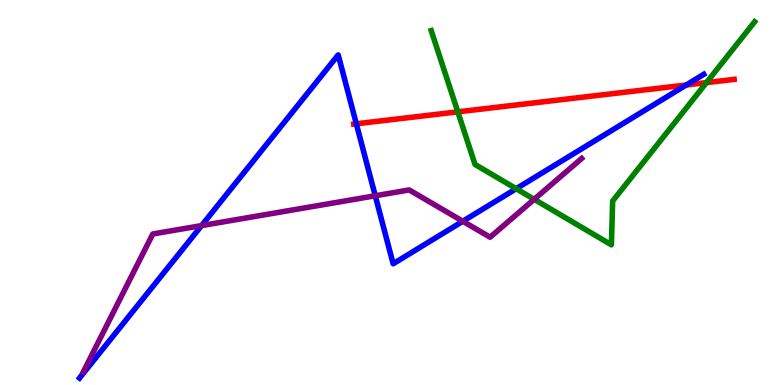[{'lines': ['blue', 'red'], 'intersections': [{'x': 4.6, 'y': 6.78}, {'x': 8.85, 'y': 7.79}]}, {'lines': ['green', 'red'], 'intersections': [{'x': 5.91, 'y': 7.09}, {'x': 9.12, 'y': 7.85}]}, {'lines': ['purple', 'red'], 'intersections': []}, {'lines': ['blue', 'green'], 'intersections': [{'x': 6.66, 'y': 5.1}]}, {'lines': ['blue', 'purple'], 'intersections': [{'x': 2.6, 'y': 4.14}, {'x': 4.84, 'y': 4.91}, {'x': 5.97, 'y': 4.25}]}, {'lines': ['green', 'purple'], 'intersections': [{'x': 6.89, 'y': 4.82}]}]